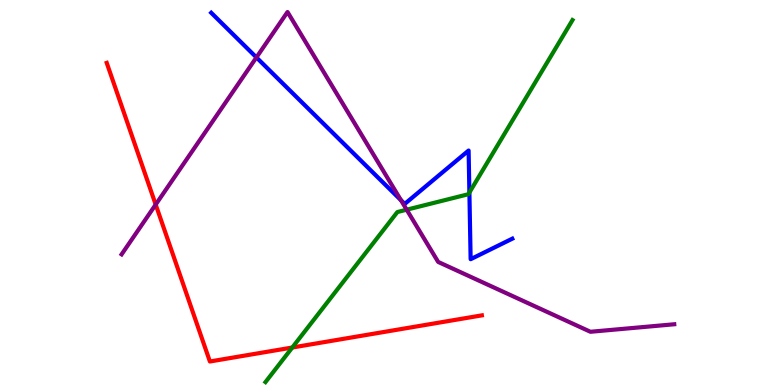[{'lines': ['blue', 'red'], 'intersections': []}, {'lines': ['green', 'red'], 'intersections': [{'x': 3.77, 'y': 0.974}]}, {'lines': ['purple', 'red'], 'intersections': [{'x': 2.01, 'y': 4.69}]}, {'lines': ['blue', 'green'], 'intersections': [{'x': 6.06, 'y': 5.0}]}, {'lines': ['blue', 'purple'], 'intersections': [{'x': 3.31, 'y': 8.51}, {'x': 5.17, 'y': 4.8}]}, {'lines': ['green', 'purple'], 'intersections': [{'x': 5.25, 'y': 4.55}]}]